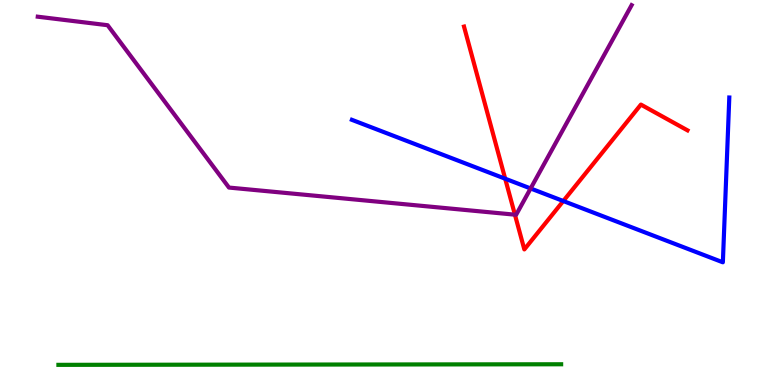[{'lines': ['blue', 'red'], 'intersections': [{'x': 6.52, 'y': 5.36}, {'x': 7.27, 'y': 4.78}]}, {'lines': ['green', 'red'], 'intersections': []}, {'lines': ['purple', 'red'], 'intersections': [{'x': 6.64, 'y': 4.42}]}, {'lines': ['blue', 'green'], 'intersections': []}, {'lines': ['blue', 'purple'], 'intersections': [{'x': 6.85, 'y': 5.1}]}, {'lines': ['green', 'purple'], 'intersections': []}]